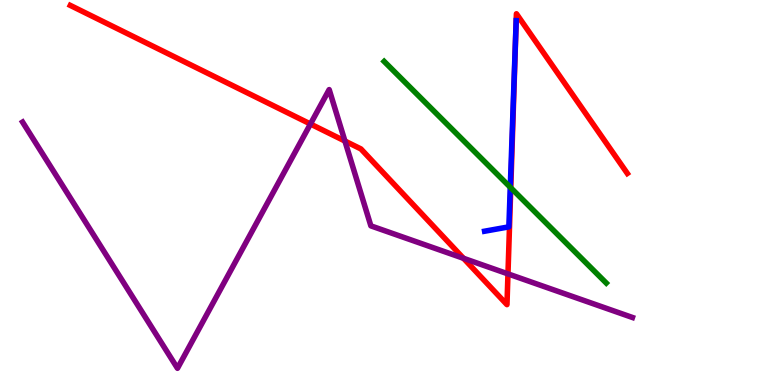[{'lines': ['blue', 'red'], 'intersections': []}, {'lines': ['green', 'red'], 'intersections': [{'x': 6.59, 'y': 5.12}]}, {'lines': ['purple', 'red'], 'intersections': [{'x': 4.01, 'y': 6.78}, {'x': 4.45, 'y': 6.34}, {'x': 5.98, 'y': 3.29}, {'x': 6.55, 'y': 2.89}]}, {'lines': ['blue', 'green'], 'intersections': [{'x': 6.58, 'y': 5.14}]}, {'lines': ['blue', 'purple'], 'intersections': []}, {'lines': ['green', 'purple'], 'intersections': []}]